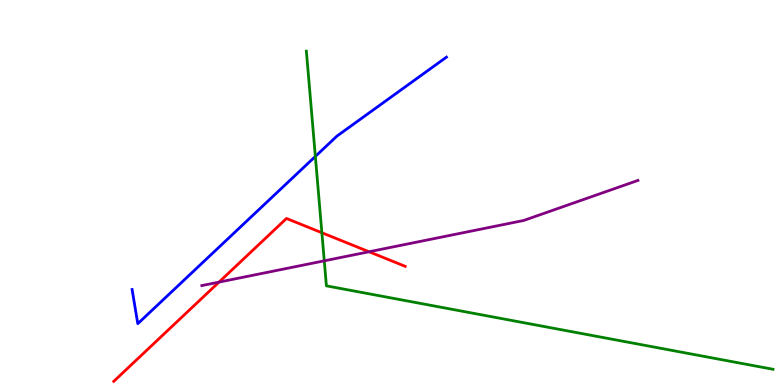[{'lines': ['blue', 'red'], 'intersections': []}, {'lines': ['green', 'red'], 'intersections': [{'x': 4.15, 'y': 3.95}]}, {'lines': ['purple', 'red'], 'intersections': [{'x': 2.83, 'y': 2.67}, {'x': 4.76, 'y': 3.46}]}, {'lines': ['blue', 'green'], 'intersections': [{'x': 4.07, 'y': 5.94}]}, {'lines': ['blue', 'purple'], 'intersections': []}, {'lines': ['green', 'purple'], 'intersections': [{'x': 4.18, 'y': 3.23}]}]